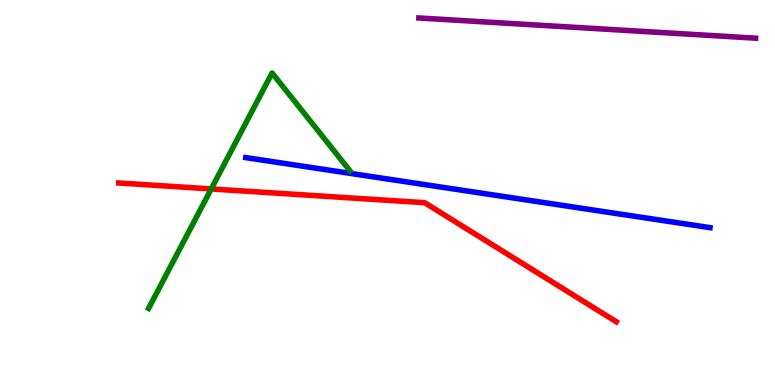[{'lines': ['blue', 'red'], 'intersections': []}, {'lines': ['green', 'red'], 'intersections': [{'x': 2.73, 'y': 5.09}]}, {'lines': ['purple', 'red'], 'intersections': []}, {'lines': ['blue', 'green'], 'intersections': []}, {'lines': ['blue', 'purple'], 'intersections': []}, {'lines': ['green', 'purple'], 'intersections': []}]